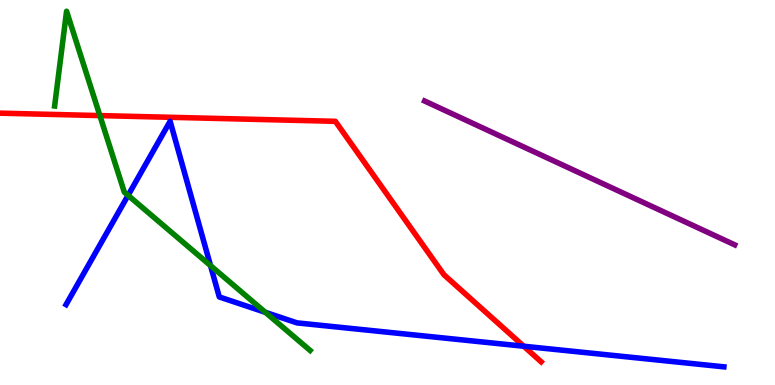[{'lines': ['blue', 'red'], 'intersections': [{'x': 6.76, 'y': 1.01}]}, {'lines': ['green', 'red'], 'intersections': [{'x': 1.29, 'y': 7.0}]}, {'lines': ['purple', 'red'], 'intersections': []}, {'lines': ['blue', 'green'], 'intersections': [{'x': 1.65, 'y': 4.93}, {'x': 2.72, 'y': 3.1}, {'x': 3.42, 'y': 1.89}]}, {'lines': ['blue', 'purple'], 'intersections': []}, {'lines': ['green', 'purple'], 'intersections': []}]